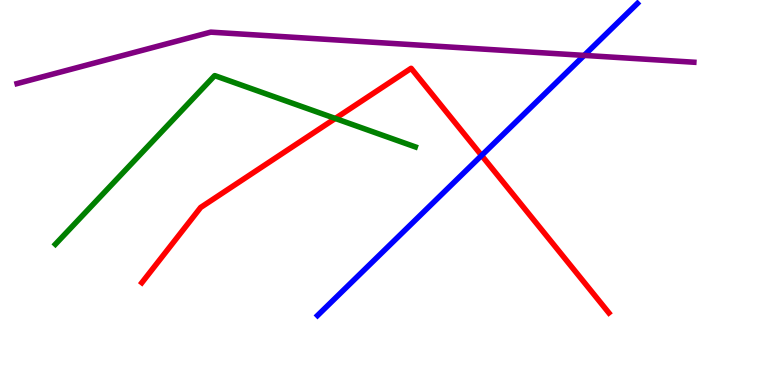[{'lines': ['blue', 'red'], 'intersections': [{'x': 6.21, 'y': 5.96}]}, {'lines': ['green', 'red'], 'intersections': [{'x': 4.33, 'y': 6.92}]}, {'lines': ['purple', 'red'], 'intersections': []}, {'lines': ['blue', 'green'], 'intersections': []}, {'lines': ['blue', 'purple'], 'intersections': [{'x': 7.54, 'y': 8.56}]}, {'lines': ['green', 'purple'], 'intersections': []}]